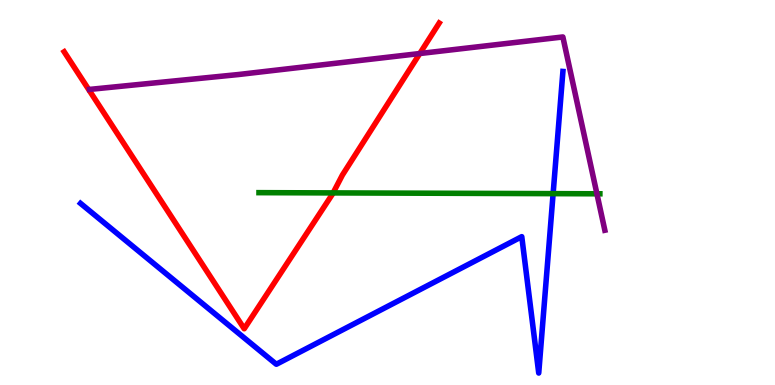[{'lines': ['blue', 'red'], 'intersections': []}, {'lines': ['green', 'red'], 'intersections': [{'x': 4.3, 'y': 4.99}]}, {'lines': ['purple', 'red'], 'intersections': [{'x': 5.42, 'y': 8.61}]}, {'lines': ['blue', 'green'], 'intersections': [{'x': 7.14, 'y': 4.97}]}, {'lines': ['blue', 'purple'], 'intersections': []}, {'lines': ['green', 'purple'], 'intersections': [{'x': 7.7, 'y': 4.97}]}]